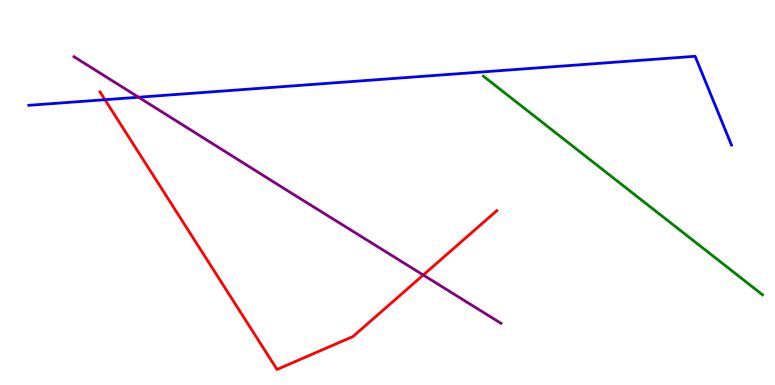[{'lines': ['blue', 'red'], 'intersections': [{'x': 1.35, 'y': 7.41}]}, {'lines': ['green', 'red'], 'intersections': []}, {'lines': ['purple', 'red'], 'intersections': [{'x': 5.46, 'y': 2.86}]}, {'lines': ['blue', 'green'], 'intersections': []}, {'lines': ['blue', 'purple'], 'intersections': [{'x': 1.79, 'y': 7.47}]}, {'lines': ['green', 'purple'], 'intersections': []}]